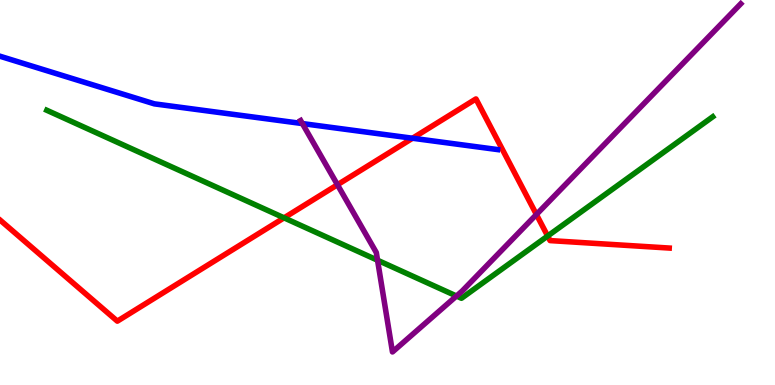[{'lines': ['blue', 'red'], 'intersections': [{'x': 5.32, 'y': 6.41}]}, {'lines': ['green', 'red'], 'intersections': [{'x': 3.67, 'y': 4.34}, {'x': 7.07, 'y': 3.87}]}, {'lines': ['purple', 'red'], 'intersections': [{'x': 4.35, 'y': 5.2}, {'x': 6.92, 'y': 4.43}]}, {'lines': ['blue', 'green'], 'intersections': []}, {'lines': ['blue', 'purple'], 'intersections': [{'x': 3.9, 'y': 6.79}]}, {'lines': ['green', 'purple'], 'intersections': [{'x': 4.87, 'y': 3.24}, {'x': 5.89, 'y': 2.31}]}]